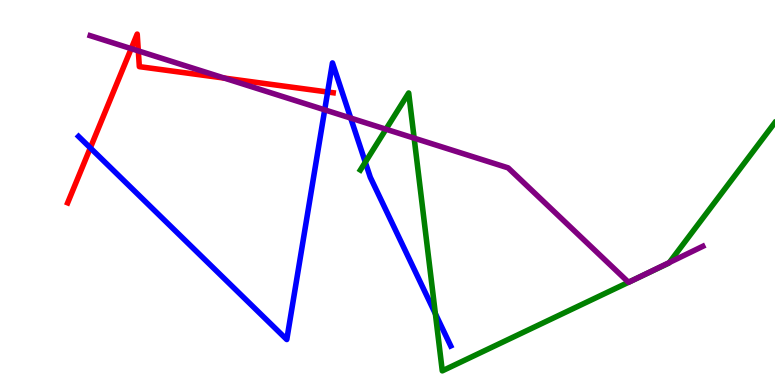[{'lines': ['blue', 'red'], 'intersections': [{'x': 1.17, 'y': 6.16}, {'x': 4.23, 'y': 7.61}]}, {'lines': ['green', 'red'], 'intersections': []}, {'lines': ['purple', 'red'], 'intersections': [{'x': 1.69, 'y': 8.74}, {'x': 1.78, 'y': 8.68}, {'x': 2.89, 'y': 7.97}]}, {'lines': ['blue', 'green'], 'intersections': [{'x': 4.71, 'y': 5.79}, {'x': 5.62, 'y': 1.85}]}, {'lines': ['blue', 'purple'], 'intersections': [{'x': 4.19, 'y': 7.15}, {'x': 4.53, 'y': 6.93}]}, {'lines': ['green', 'purple'], 'intersections': [{'x': 4.98, 'y': 6.64}, {'x': 5.34, 'y': 6.41}, {'x': 8.11, 'y': 2.67}, {'x': 8.18, 'y': 2.74}, {'x': 8.64, 'y': 3.18}]}]